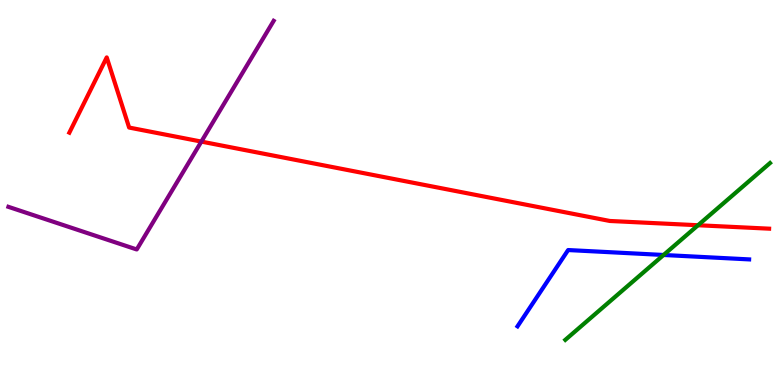[{'lines': ['blue', 'red'], 'intersections': []}, {'lines': ['green', 'red'], 'intersections': [{'x': 9.01, 'y': 4.15}]}, {'lines': ['purple', 'red'], 'intersections': [{'x': 2.6, 'y': 6.32}]}, {'lines': ['blue', 'green'], 'intersections': [{'x': 8.56, 'y': 3.38}]}, {'lines': ['blue', 'purple'], 'intersections': []}, {'lines': ['green', 'purple'], 'intersections': []}]